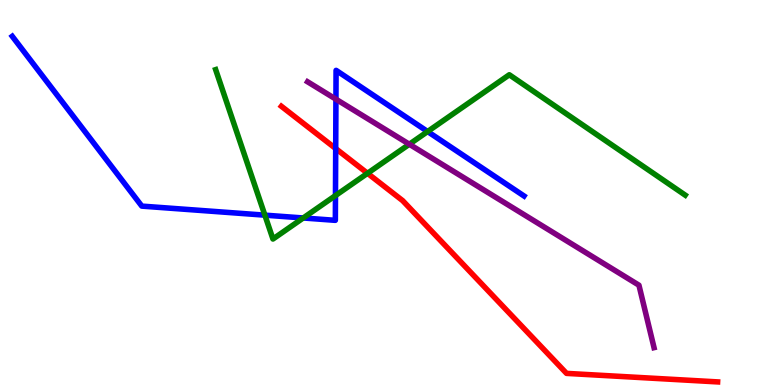[{'lines': ['blue', 'red'], 'intersections': [{'x': 4.33, 'y': 6.14}]}, {'lines': ['green', 'red'], 'intersections': [{'x': 4.74, 'y': 5.5}]}, {'lines': ['purple', 'red'], 'intersections': []}, {'lines': ['blue', 'green'], 'intersections': [{'x': 3.42, 'y': 4.41}, {'x': 3.91, 'y': 4.34}, {'x': 4.33, 'y': 4.92}, {'x': 5.52, 'y': 6.58}]}, {'lines': ['blue', 'purple'], 'intersections': [{'x': 4.33, 'y': 7.42}]}, {'lines': ['green', 'purple'], 'intersections': [{'x': 5.28, 'y': 6.25}]}]